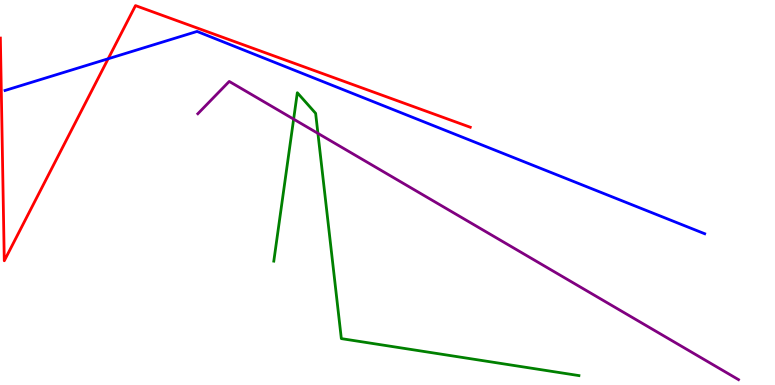[{'lines': ['blue', 'red'], 'intersections': [{'x': 1.4, 'y': 8.47}]}, {'lines': ['green', 'red'], 'intersections': []}, {'lines': ['purple', 'red'], 'intersections': []}, {'lines': ['blue', 'green'], 'intersections': []}, {'lines': ['blue', 'purple'], 'intersections': []}, {'lines': ['green', 'purple'], 'intersections': [{'x': 3.79, 'y': 6.91}, {'x': 4.1, 'y': 6.54}]}]